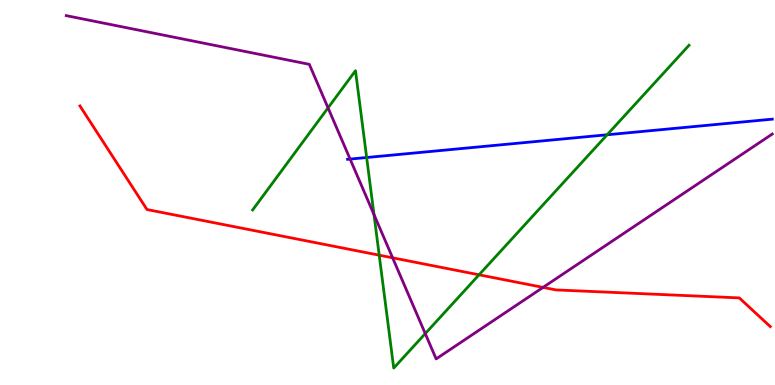[{'lines': ['blue', 'red'], 'intersections': []}, {'lines': ['green', 'red'], 'intersections': [{'x': 4.89, 'y': 3.37}, {'x': 6.18, 'y': 2.86}]}, {'lines': ['purple', 'red'], 'intersections': [{'x': 5.07, 'y': 3.3}, {'x': 7.01, 'y': 2.54}]}, {'lines': ['blue', 'green'], 'intersections': [{'x': 4.73, 'y': 5.91}, {'x': 7.83, 'y': 6.5}]}, {'lines': ['blue', 'purple'], 'intersections': [{'x': 4.52, 'y': 5.87}]}, {'lines': ['green', 'purple'], 'intersections': [{'x': 4.23, 'y': 7.2}, {'x': 4.83, 'y': 4.43}, {'x': 5.49, 'y': 1.34}]}]